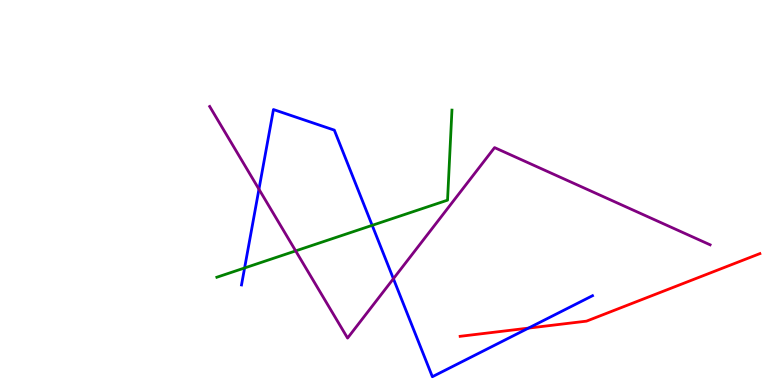[{'lines': ['blue', 'red'], 'intersections': [{'x': 6.82, 'y': 1.48}]}, {'lines': ['green', 'red'], 'intersections': []}, {'lines': ['purple', 'red'], 'intersections': []}, {'lines': ['blue', 'green'], 'intersections': [{'x': 3.16, 'y': 3.04}, {'x': 4.8, 'y': 4.15}]}, {'lines': ['blue', 'purple'], 'intersections': [{'x': 3.34, 'y': 5.09}, {'x': 5.08, 'y': 2.76}]}, {'lines': ['green', 'purple'], 'intersections': [{'x': 3.82, 'y': 3.48}]}]